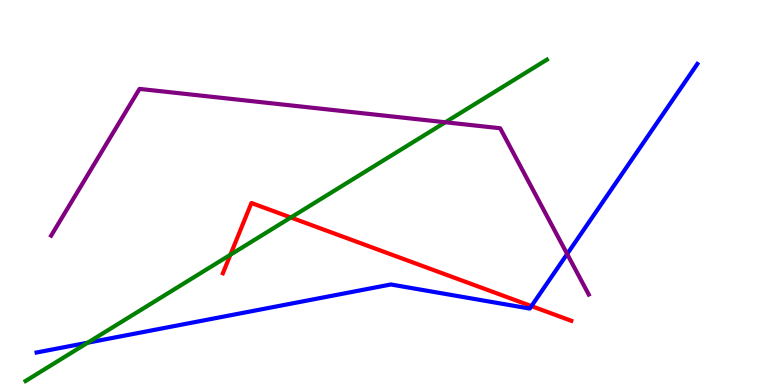[{'lines': ['blue', 'red'], 'intersections': [{'x': 6.86, 'y': 2.05}]}, {'lines': ['green', 'red'], 'intersections': [{'x': 2.97, 'y': 3.38}, {'x': 3.75, 'y': 4.35}]}, {'lines': ['purple', 'red'], 'intersections': []}, {'lines': ['blue', 'green'], 'intersections': [{'x': 1.13, 'y': 1.1}]}, {'lines': ['blue', 'purple'], 'intersections': [{'x': 7.32, 'y': 3.4}]}, {'lines': ['green', 'purple'], 'intersections': [{'x': 5.75, 'y': 6.82}]}]